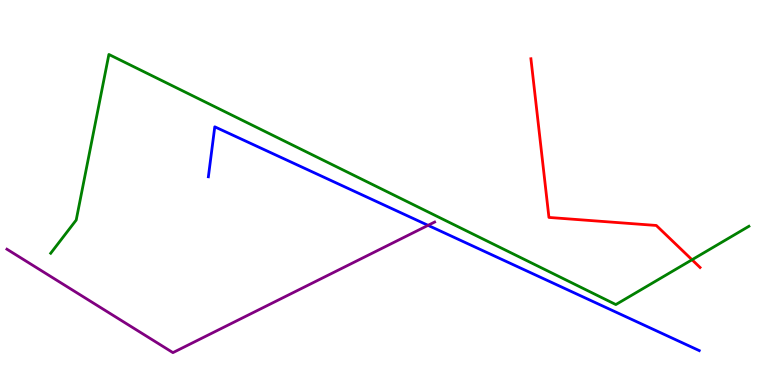[{'lines': ['blue', 'red'], 'intersections': []}, {'lines': ['green', 'red'], 'intersections': [{'x': 8.93, 'y': 3.25}]}, {'lines': ['purple', 'red'], 'intersections': []}, {'lines': ['blue', 'green'], 'intersections': []}, {'lines': ['blue', 'purple'], 'intersections': [{'x': 5.52, 'y': 4.15}]}, {'lines': ['green', 'purple'], 'intersections': []}]